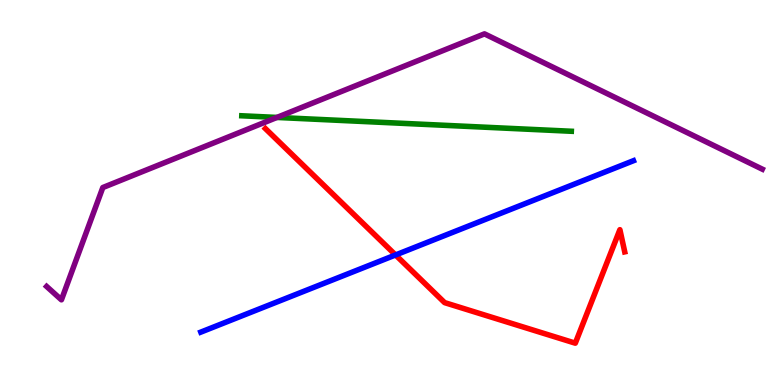[{'lines': ['blue', 'red'], 'intersections': [{'x': 5.1, 'y': 3.38}]}, {'lines': ['green', 'red'], 'intersections': []}, {'lines': ['purple', 'red'], 'intersections': []}, {'lines': ['blue', 'green'], 'intersections': []}, {'lines': ['blue', 'purple'], 'intersections': []}, {'lines': ['green', 'purple'], 'intersections': [{'x': 3.57, 'y': 6.95}]}]